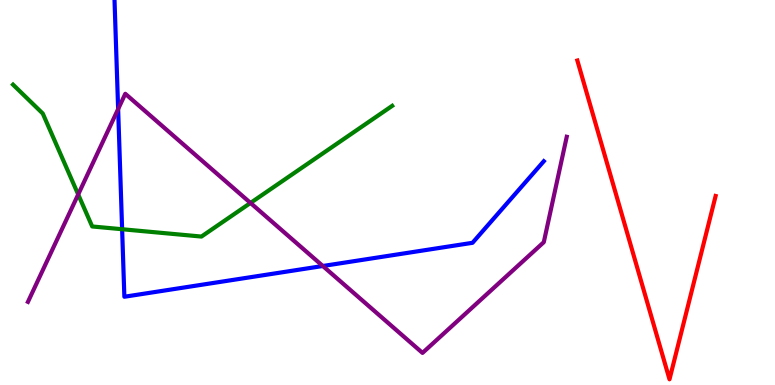[{'lines': ['blue', 'red'], 'intersections': []}, {'lines': ['green', 'red'], 'intersections': []}, {'lines': ['purple', 'red'], 'intersections': []}, {'lines': ['blue', 'green'], 'intersections': [{'x': 1.58, 'y': 4.05}]}, {'lines': ['blue', 'purple'], 'intersections': [{'x': 1.52, 'y': 7.17}, {'x': 4.17, 'y': 3.09}]}, {'lines': ['green', 'purple'], 'intersections': [{'x': 1.01, 'y': 4.95}, {'x': 3.23, 'y': 4.73}]}]